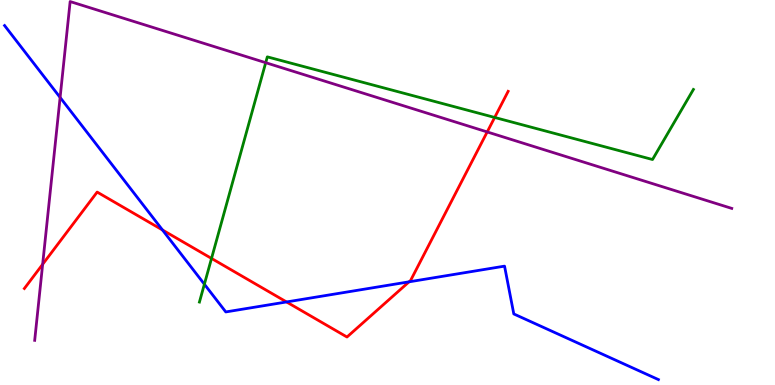[{'lines': ['blue', 'red'], 'intersections': [{'x': 2.1, 'y': 4.03}, {'x': 3.7, 'y': 2.16}, {'x': 5.28, 'y': 2.68}]}, {'lines': ['green', 'red'], 'intersections': [{'x': 2.73, 'y': 3.29}, {'x': 6.38, 'y': 6.95}]}, {'lines': ['purple', 'red'], 'intersections': [{'x': 0.55, 'y': 3.14}, {'x': 6.29, 'y': 6.57}]}, {'lines': ['blue', 'green'], 'intersections': [{'x': 2.64, 'y': 2.62}]}, {'lines': ['blue', 'purple'], 'intersections': [{'x': 0.776, 'y': 7.47}]}, {'lines': ['green', 'purple'], 'intersections': [{'x': 3.43, 'y': 8.37}]}]